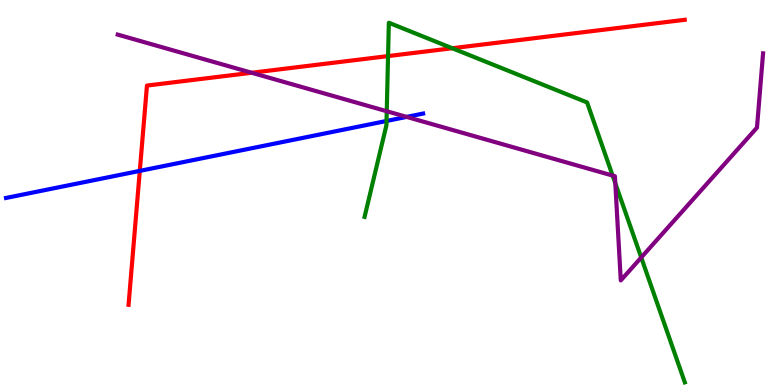[{'lines': ['blue', 'red'], 'intersections': [{'x': 1.8, 'y': 5.56}]}, {'lines': ['green', 'red'], 'intersections': [{'x': 5.01, 'y': 8.54}, {'x': 5.84, 'y': 8.75}]}, {'lines': ['purple', 'red'], 'intersections': [{'x': 3.25, 'y': 8.11}]}, {'lines': ['blue', 'green'], 'intersections': [{'x': 4.99, 'y': 6.86}]}, {'lines': ['blue', 'purple'], 'intersections': [{'x': 5.25, 'y': 6.96}]}, {'lines': ['green', 'purple'], 'intersections': [{'x': 4.99, 'y': 7.11}, {'x': 7.9, 'y': 5.44}, {'x': 7.94, 'y': 5.24}, {'x': 8.27, 'y': 3.31}]}]